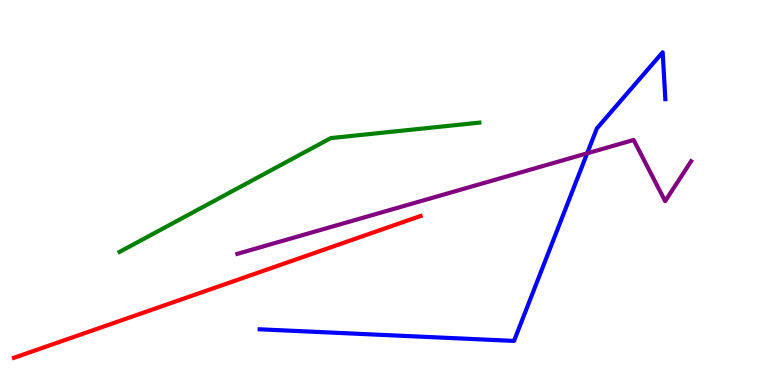[{'lines': ['blue', 'red'], 'intersections': []}, {'lines': ['green', 'red'], 'intersections': []}, {'lines': ['purple', 'red'], 'intersections': []}, {'lines': ['blue', 'green'], 'intersections': []}, {'lines': ['blue', 'purple'], 'intersections': [{'x': 7.58, 'y': 6.02}]}, {'lines': ['green', 'purple'], 'intersections': []}]